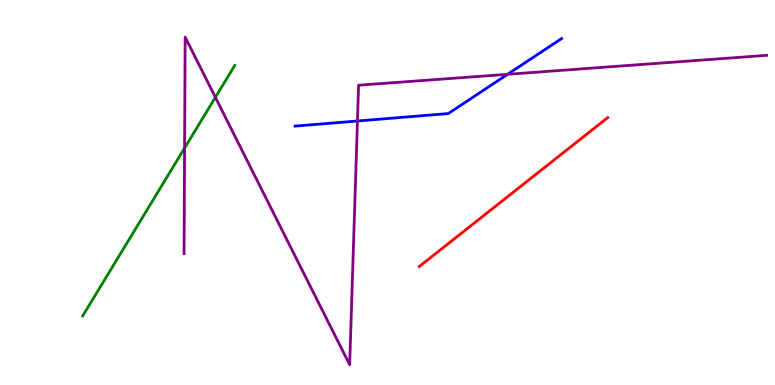[{'lines': ['blue', 'red'], 'intersections': []}, {'lines': ['green', 'red'], 'intersections': []}, {'lines': ['purple', 'red'], 'intersections': []}, {'lines': ['blue', 'green'], 'intersections': []}, {'lines': ['blue', 'purple'], 'intersections': [{'x': 4.61, 'y': 6.86}, {'x': 6.55, 'y': 8.07}]}, {'lines': ['green', 'purple'], 'intersections': [{'x': 2.38, 'y': 6.15}, {'x': 2.78, 'y': 7.47}]}]